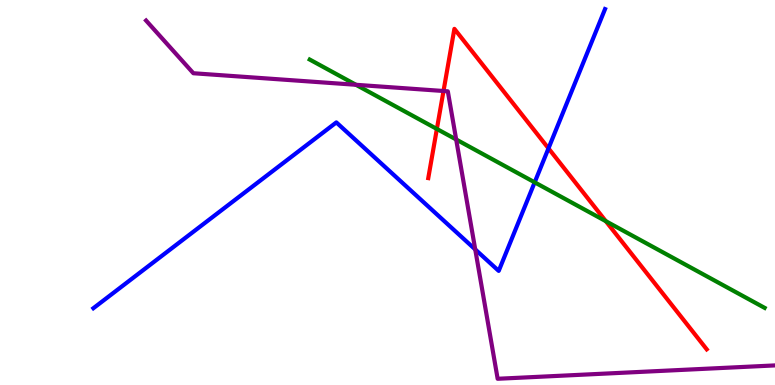[{'lines': ['blue', 'red'], 'intersections': [{'x': 7.08, 'y': 6.15}]}, {'lines': ['green', 'red'], 'intersections': [{'x': 5.64, 'y': 6.65}, {'x': 7.82, 'y': 4.26}]}, {'lines': ['purple', 'red'], 'intersections': [{'x': 5.72, 'y': 7.64}]}, {'lines': ['blue', 'green'], 'intersections': [{'x': 6.9, 'y': 5.26}]}, {'lines': ['blue', 'purple'], 'intersections': [{'x': 6.13, 'y': 3.52}]}, {'lines': ['green', 'purple'], 'intersections': [{'x': 4.59, 'y': 7.8}, {'x': 5.89, 'y': 6.38}]}]